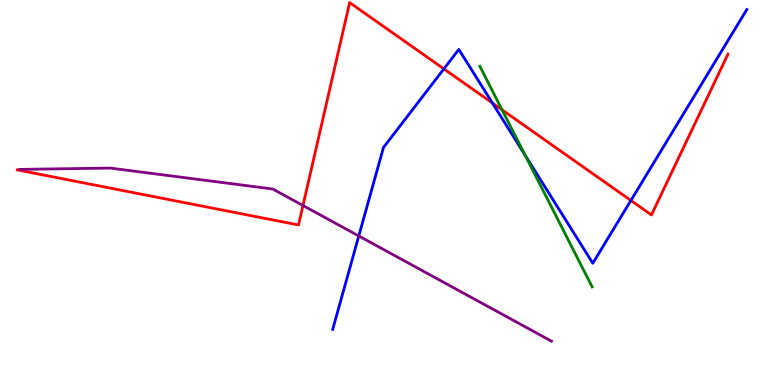[{'lines': ['blue', 'red'], 'intersections': [{'x': 5.73, 'y': 8.21}, {'x': 6.35, 'y': 7.32}, {'x': 8.14, 'y': 4.79}]}, {'lines': ['green', 'red'], 'intersections': [{'x': 6.48, 'y': 7.15}]}, {'lines': ['purple', 'red'], 'intersections': [{'x': 3.91, 'y': 4.66}]}, {'lines': ['blue', 'green'], 'intersections': [{'x': 6.78, 'y': 5.96}]}, {'lines': ['blue', 'purple'], 'intersections': [{'x': 4.63, 'y': 3.87}]}, {'lines': ['green', 'purple'], 'intersections': []}]